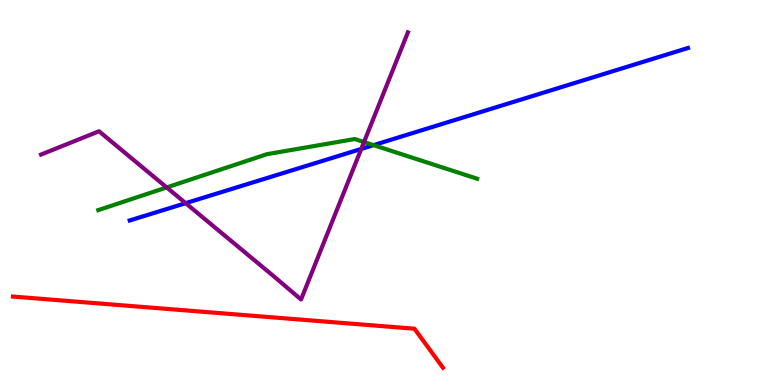[{'lines': ['blue', 'red'], 'intersections': []}, {'lines': ['green', 'red'], 'intersections': []}, {'lines': ['purple', 'red'], 'intersections': []}, {'lines': ['blue', 'green'], 'intersections': [{'x': 4.82, 'y': 6.23}]}, {'lines': ['blue', 'purple'], 'intersections': [{'x': 2.4, 'y': 4.72}, {'x': 4.66, 'y': 6.13}]}, {'lines': ['green', 'purple'], 'intersections': [{'x': 2.15, 'y': 5.13}, {'x': 4.7, 'y': 6.31}]}]